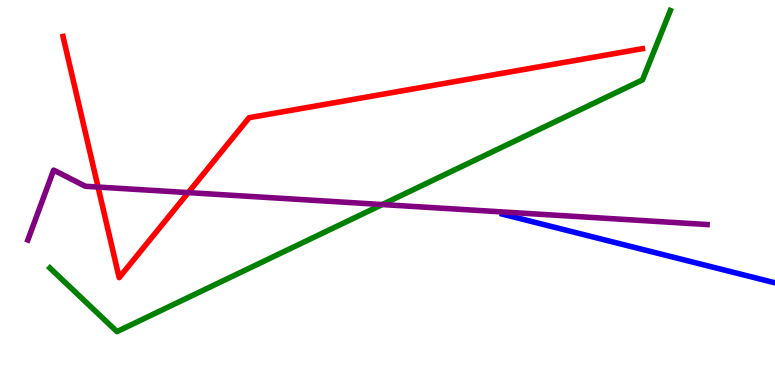[{'lines': ['blue', 'red'], 'intersections': []}, {'lines': ['green', 'red'], 'intersections': []}, {'lines': ['purple', 'red'], 'intersections': [{'x': 1.27, 'y': 5.14}, {'x': 2.43, 'y': 5.0}]}, {'lines': ['blue', 'green'], 'intersections': []}, {'lines': ['blue', 'purple'], 'intersections': []}, {'lines': ['green', 'purple'], 'intersections': [{'x': 4.93, 'y': 4.69}]}]